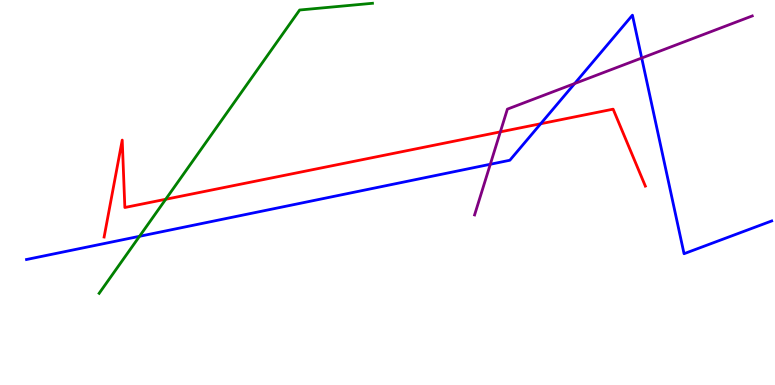[{'lines': ['blue', 'red'], 'intersections': [{'x': 6.98, 'y': 6.79}]}, {'lines': ['green', 'red'], 'intersections': [{'x': 2.14, 'y': 4.82}]}, {'lines': ['purple', 'red'], 'intersections': [{'x': 6.46, 'y': 6.57}]}, {'lines': ['blue', 'green'], 'intersections': [{'x': 1.8, 'y': 3.86}]}, {'lines': ['blue', 'purple'], 'intersections': [{'x': 6.33, 'y': 5.73}, {'x': 7.42, 'y': 7.83}, {'x': 8.28, 'y': 8.49}]}, {'lines': ['green', 'purple'], 'intersections': []}]